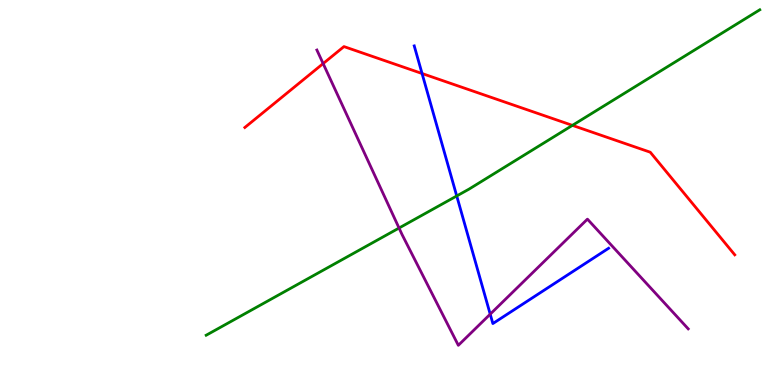[{'lines': ['blue', 'red'], 'intersections': [{'x': 5.45, 'y': 8.09}]}, {'lines': ['green', 'red'], 'intersections': [{'x': 7.39, 'y': 6.74}]}, {'lines': ['purple', 'red'], 'intersections': [{'x': 4.17, 'y': 8.35}]}, {'lines': ['blue', 'green'], 'intersections': [{'x': 5.89, 'y': 4.91}]}, {'lines': ['blue', 'purple'], 'intersections': [{'x': 6.33, 'y': 1.84}]}, {'lines': ['green', 'purple'], 'intersections': [{'x': 5.15, 'y': 4.08}]}]